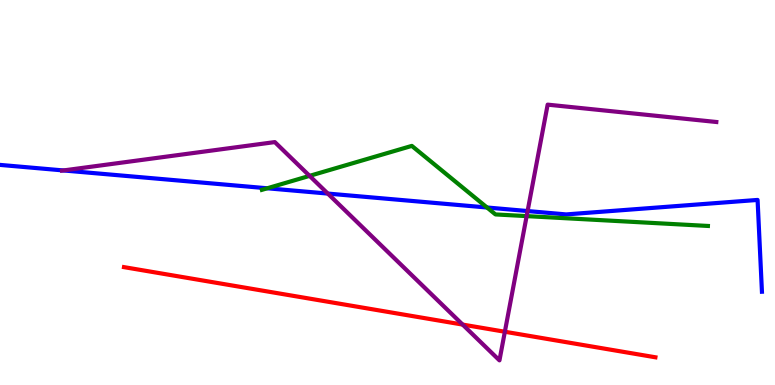[{'lines': ['blue', 'red'], 'intersections': []}, {'lines': ['green', 'red'], 'intersections': []}, {'lines': ['purple', 'red'], 'intersections': [{'x': 5.97, 'y': 1.57}, {'x': 6.51, 'y': 1.38}]}, {'lines': ['blue', 'green'], 'intersections': [{'x': 3.45, 'y': 5.11}, {'x': 6.28, 'y': 4.61}]}, {'lines': ['blue', 'purple'], 'intersections': [{'x': 0.818, 'y': 5.57}, {'x': 4.23, 'y': 4.97}, {'x': 6.81, 'y': 4.52}]}, {'lines': ['green', 'purple'], 'intersections': [{'x': 3.99, 'y': 5.43}, {'x': 6.8, 'y': 4.39}]}]